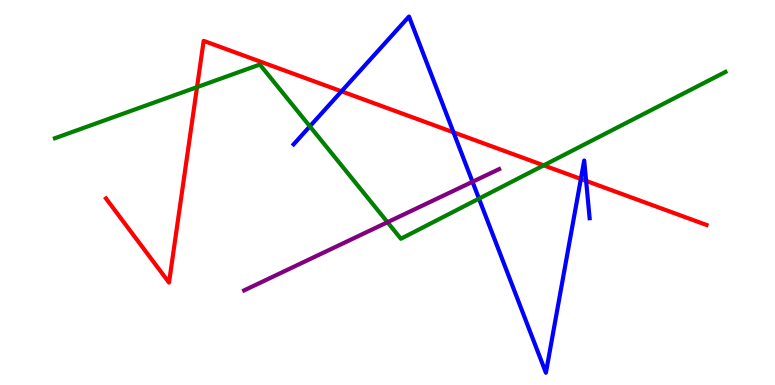[{'lines': ['blue', 'red'], 'intersections': [{'x': 4.41, 'y': 7.63}, {'x': 5.85, 'y': 6.56}, {'x': 7.5, 'y': 5.35}, {'x': 7.56, 'y': 5.3}]}, {'lines': ['green', 'red'], 'intersections': [{'x': 2.54, 'y': 7.74}, {'x': 7.02, 'y': 5.71}]}, {'lines': ['purple', 'red'], 'intersections': []}, {'lines': ['blue', 'green'], 'intersections': [{'x': 4.0, 'y': 6.72}, {'x': 6.18, 'y': 4.84}]}, {'lines': ['blue', 'purple'], 'intersections': [{'x': 6.1, 'y': 5.28}]}, {'lines': ['green', 'purple'], 'intersections': [{'x': 5.0, 'y': 4.23}]}]